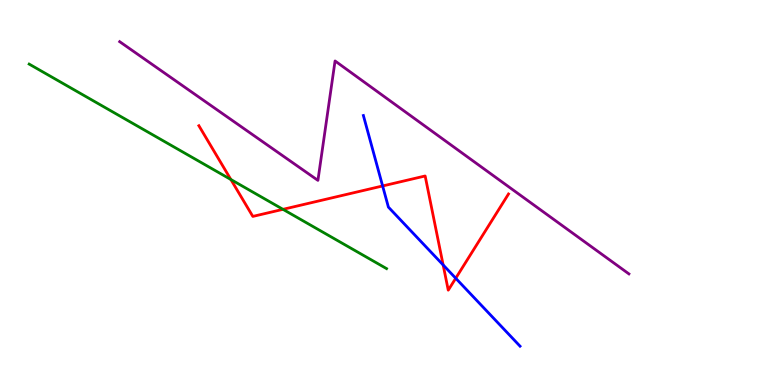[{'lines': ['blue', 'red'], 'intersections': [{'x': 4.94, 'y': 5.17}, {'x': 5.72, 'y': 3.12}, {'x': 5.88, 'y': 2.77}]}, {'lines': ['green', 'red'], 'intersections': [{'x': 2.98, 'y': 5.34}, {'x': 3.65, 'y': 4.56}]}, {'lines': ['purple', 'red'], 'intersections': []}, {'lines': ['blue', 'green'], 'intersections': []}, {'lines': ['blue', 'purple'], 'intersections': []}, {'lines': ['green', 'purple'], 'intersections': []}]